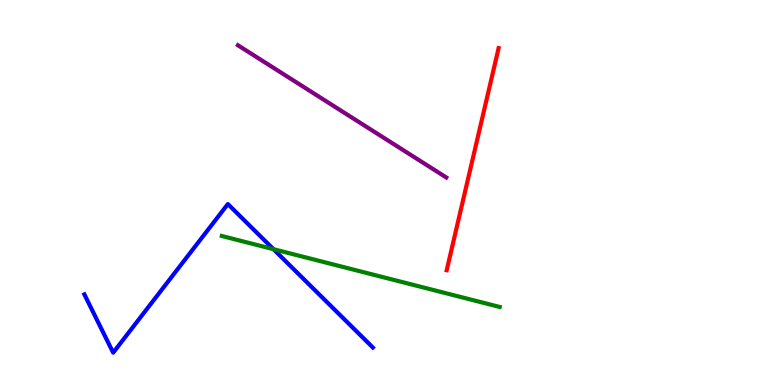[{'lines': ['blue', 'red'], 'intersections': []}, {'lines': ['green', 'red'], 'intersections': []}, {'lines': ['purple', 'red'], 'intersections': []}, {'lines': ['blue', 'green'], 'intersections': [{'x': 3.53, 'y': 3.53}]}, {'lines': ['blue', 'purple'], 'intersections': []}, {'lines': ['green', 'purple'], 'intersections': []}]